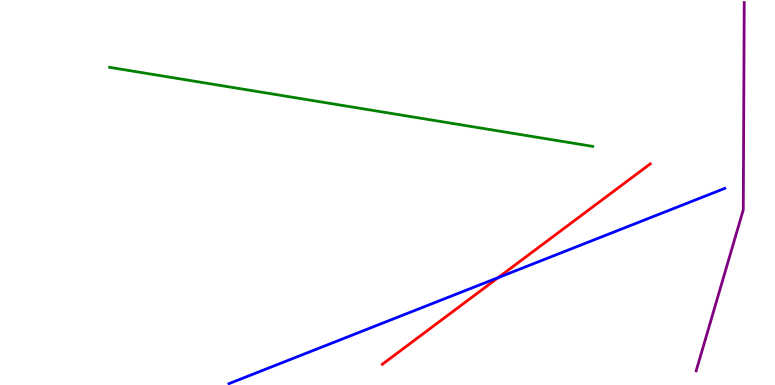[{'lines': ['blue', 'red'], 'intersections': [{'x': 6.43, 'y': 2.79}]}, {'lines': ['green', 'red'], 'intersections': []}, {'lines': ['purple', 'red'], 'intersections': []}, {'lines': ['blue', 'green'], 'intersections': []}, {'lines': ['blue', 'purple'], 'intersections': []}, {'lines': ['green', 'purple'], 'intersections': []}]